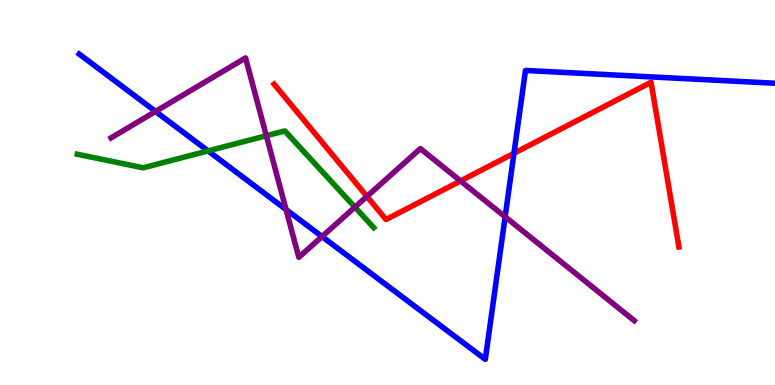[{'lines': ['blue', 'red'], 'intersections': [{'x': 6.63, 'y': 6.02}]}, {'lines': ['green', 'red'], 'intersections': []}, {'lines': ['purple', 'red'], 'intersections': [{'x': 4.73, 'y': 4.9}, {'x': 5.94, 'y': 5.3}]}, {'lines': ['blue', 'green'], 'intersections': [{'x': 2.68, 'y': 6.08}]}, {'lines': ['blue', 'purple'], 'intersections': [{'x': 2.01, 'y': 7.11}, {'x': 3.69, 'y': 4.56}, {'x': 4.16, 'y': 3.86}, {'x': 6.52, 'y': 4.37}]}, {'lines': ['green', 'purple'], 'intersections': [{'x': 3.44, 'y': 6.47}, {'x': 4.58, 'y': 4.62}]}]